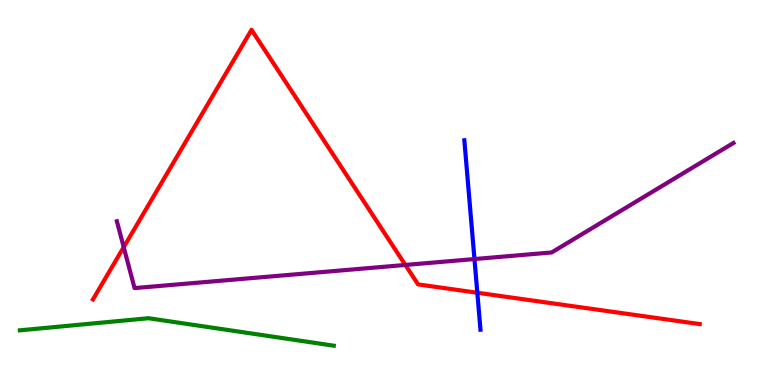[{'lines': ['blue', 'red'], 'intersections': [{'x': 6.16, 'y': 2.4}]}, {'lines': ['green', 'red'], 'intersections': []}, {'lines': ['purple', 'red'], 'intersections': [{'x': 1.6, 'y': 3.58}, {'x': 5.23, 'y': 3.12}]}, {'lines': ['blue', 'green'], 'intersections': []}, {'lines': ['blue', 'purple'], 'intersections': [{'x': 6.12, 'y': 3.27}]}, {'lines': ['green', 'purple'], 'intersections': []}]